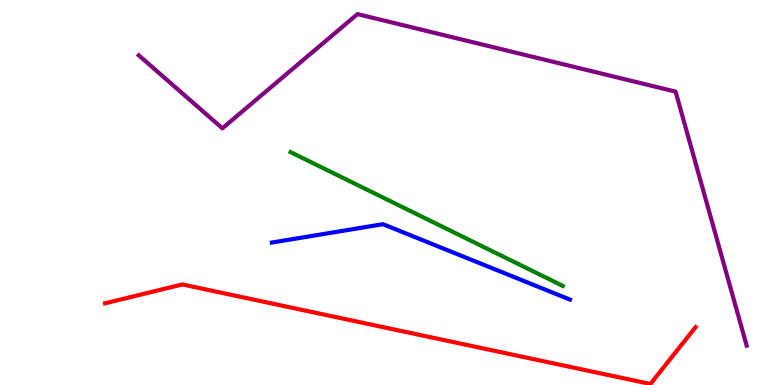[{'lines': ['blue', 'red'], 'intersections': []}, {'lines': ['green', 'red'], 'intersections': []}, {'lines': ['purple', 'red'], 'intersections': []}, {'lines': ['blue', 'green'], 'intersections': []}, {'lines': ['blue', 'purple'], 'intersections': []}, {'lines': ['green', 'purple'], 'intersections': []}]